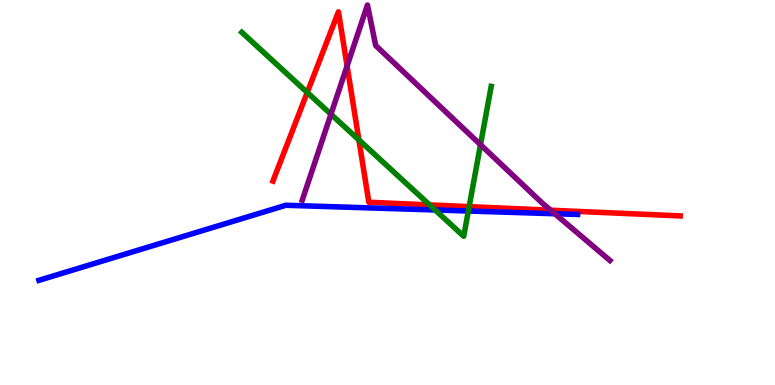[{'lines': ['blue', 'red'], 'intersections': []}, {'lines': ['green', 'red'], 'intersections': [{'x': 3.96, 'y': 7.6}, {'x': 4.63, 'y': 6.37}, {'x': 5.54, 'y': 4.68}, {'x': 6.05, 'y': 4.63}]}, {'lines': ['purple', 'red'], 'intersections': [{'x': 4.48, 'y': 8.29}, {'x': 7.11, 'y': 4.54}]}, {'lines': ['blue', 'green'], 'intersections': [{'x': 5.61, 'y': 4.55}, {'x': 6.04, 'y': 4.52}]}, {'lines': ['blue', 'purple'], 'intersections': [{'x': 7.16, 'y': 4.45}]}, {'lines': ['green', 'purple'], 'intersections': [{'x': 4.27, 'y': 7.03}, {'x': 6.2, 'y': 6.24}]}]